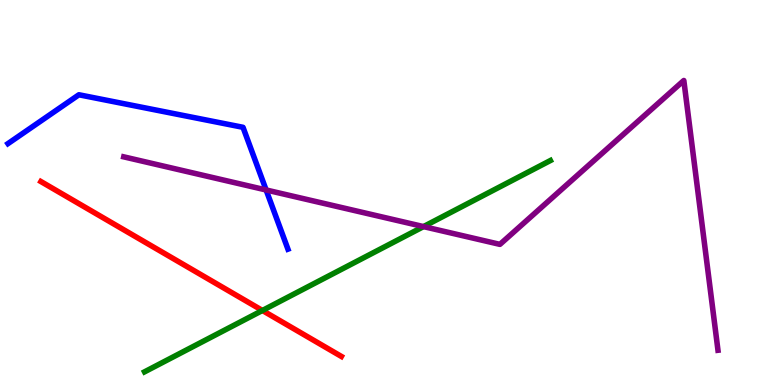[{'lines': ['blue', 'red'], 'intersections': []}, {'lines': ['green', 'red'], 'intersections': [{'x': 3.39, 'y': 1.94}]}, {'lines': ['purple', 'red'], 'intersections': []}, {'lines': ['blue', 'green'], 'intersections': []}, {'lines': ['blue', 'purple'], 'intersections': [{'x': 3.43, 'y': 5.07}]}, {'lines': ['green', 'purple'], 'intersections': [{'x': 5.46, 'y': 4.11}]}]